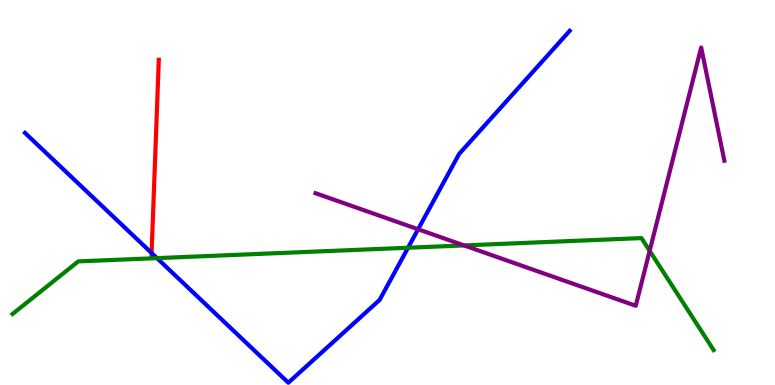[{'lines': ['blue', 'red'], 'intersections': [{'x': 1.96, 'y': 3.43}]}, {'lines': ['green', 'red'], 'intersections': []}, {'lines': ['purple', 'red'], 'intersections': []}, {'lines': ['blue', 'green'], 'intersections': [{'x': 2.03, 'y': 3.3}, {'x': 5.27, 'y': 3.57}]}, {'lines': ['blue', 'purple'], 'intersections': [{'x': 5.39, 'y': 4.05}]}, {'lines': ['green', 'purple'], 'intersections': [{'x': 5.99, 'y': 3.63}, {'x': 8.38, 'y': 3.48}]}]